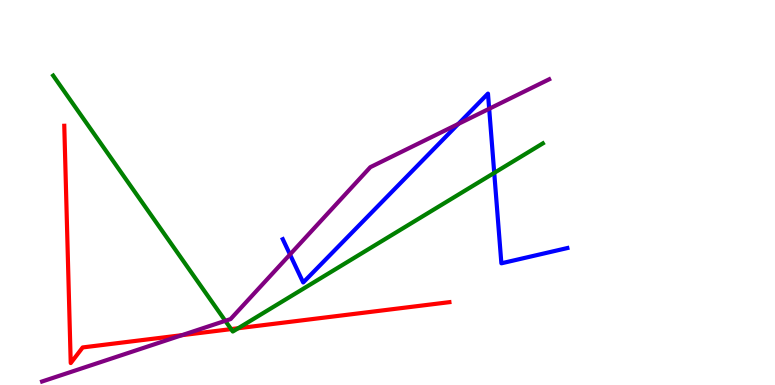[{'lines': ['blue', 'red'], 'intersections': []}, {'lines': ['green', 'red'], 'intersections': [{'x': 2.98, 'y': 1.45}, {'x': 3.07, 'y': 1.47}]}, {'lines': ['purple', 'red'], 'intersections': [{'x': 2.35, 'y': 1.29}]}, {'lines': ['blue', 'green'], 'intersections': [{'x': 6.38, 'y': 5.51}]}, {'lines': ['blue', 'purple'], 'intersections': [{'x': 3.74, 'y': 3.39}, {'x': 5.91, 'y': 6.78}, {'x': 6.31, 'y': 7.17}]}, {'lines': ['green', 'purple'], 'intersections': [{'x': 2.91, 'y': 1.67}]}]